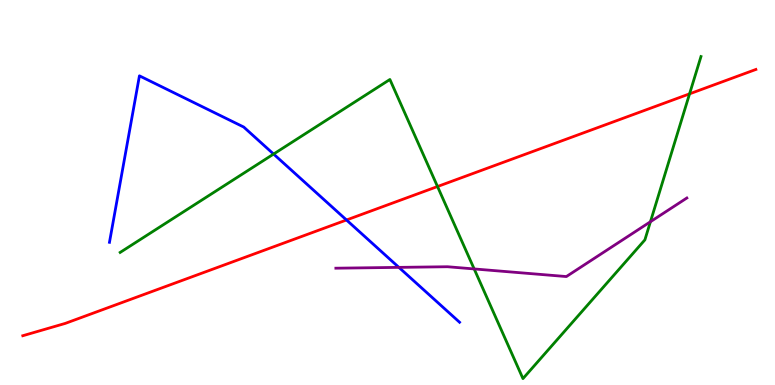[{'lines': ['blue', 'red'], 'intersections': [{'x': 4.47, 'y': 4.29}]}, {'lines': ['green', 'red'], 'intersections': [{'x': 5.65, 'y': 5.16}, {'x': 8.9, 'y': 7.56}]}, {'lines': ['purple', 'red'], 'intersections': []}, {'lines': ['blue', 'green'], 'intersections': [{'x': 3.53, 'y': 6.0}]}, {'lines': ['blue', 'purple'], 'intersections': [{'x': 5.15, 'y': 3.06}]}, {'lines': ['green', 'purple'], 'intersections': [{'x': 6.12, 'y': 3.01}, {'x': 8.39, 'y': 4.24}]}]